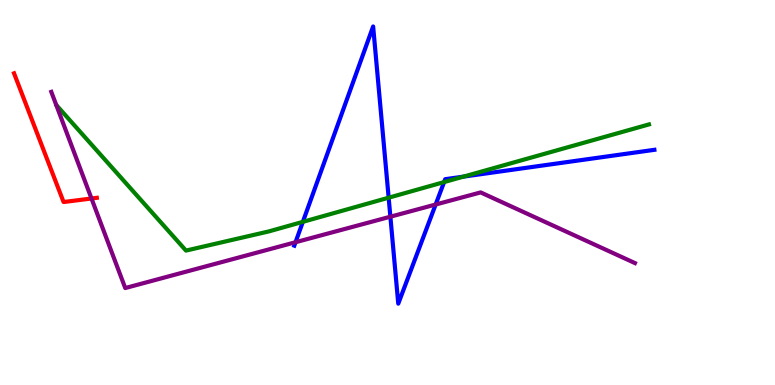[{'lines': ['blue', 'red'], 'intersections': []}, {'lines': ['green', 'red'], 'intersections': []}, {'lines': ['purple', 'red'], 'intersections': [{'x': 1.18, 'y': 4.84}]}, {'lines': ['blue', 'green'], 'intersections': [{'x': 3.91, 'y': 4.24}, {'x': 5.01, 'y': 4.87}, {'x': 5.73, 'y': 5.27}, {'x': 5.98, 'y': 5.41}]}, {'lines': ['blue', 'purple'], 'intersections': [{'x': 3.81, 'y': 3.71}, {'x': 5.04, 'y': 4.37}, {'x': 5.62, 'y': 4.69}]}, {'lines': ['green', 'purple'], 'intersections': []}]